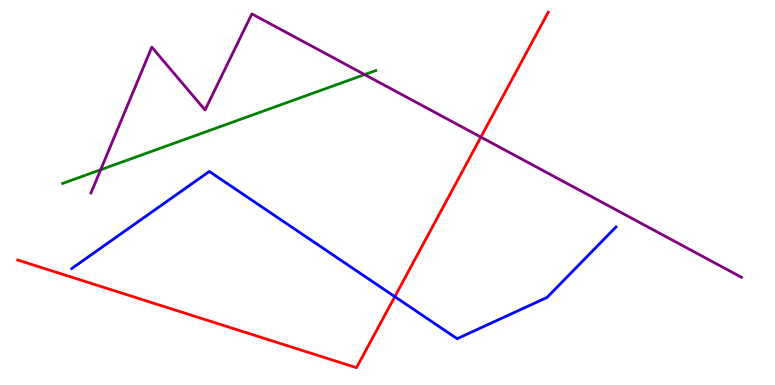[{'lines': ['blue', 'red'], 'intersections': [{'x': 5.09, 'y': 2.29}]}, {'lines': ['green', 'red'], 'intersections': []}, {'lines': ['purple', 'red'], 'intersections': [{'x': 6.2, 'y': 6.44}]}, {'lines': ['blue', 'green'], 'intersections': []}, {'lines': ['blue', 'purple'], 'intersections': []}, {'lines': ['green', 'purple'], 'intersections': [{'x': 1.3, 'y': 5.59}, {'x': 4.71, 'y': 8.06}]}]